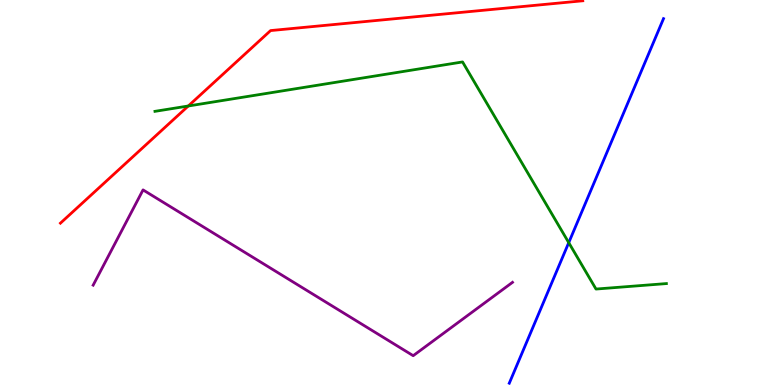[{'lines': ['blue', 'red'], 'intersections': []}, {'lines': ['green', 'red'], 'intersections': [{'x': 2.43, 'y': 7.25}]}, {'lines': ['purple', 'red'], 'intersections': []}, {'lines': ['blue', 'green'], 'intersections': [{'x': 7.34, 'y': 3.7}]}, {'lines': ['blue', 'purple'], 'intersections': []}, {'lines': ['green', 'purple'], 'intersections': []}]